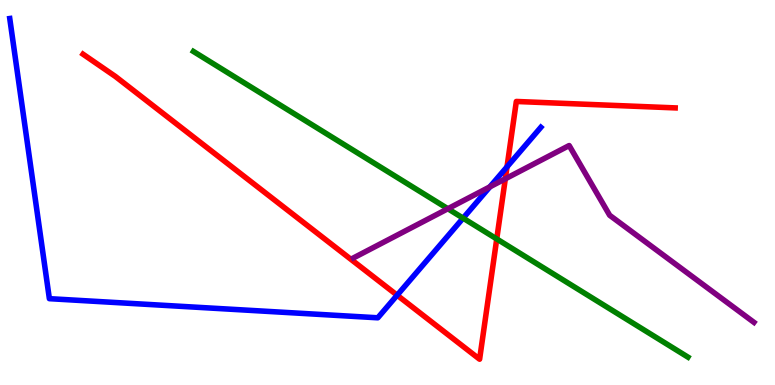[{'lines': ['blue', 'red'], 'intersections': [{'x': 5.12, 'y': 2.33}, {'x': 6.54, 'y': 5.67}]}, {'lines': ['green', 'red'], 'intersections': [{'x': 6.41, 'y': 3.79}]}, {'lines': ['purple', 'red'], 'intersections': [{'x': 6.52, 'y': 5.36}]}, {'lines': ['blue', 'green'], 'intersections': [{'x': 5.98, 'y': 4.33}]}, {'lines': ['blue', 'purple'], 'intersections': [{'x': 6.32, 'y': 5.15}]}, {'lines': ['green', 'purple'], 'intersections': [{'x': 5.78, 'y': 4.58}]}]